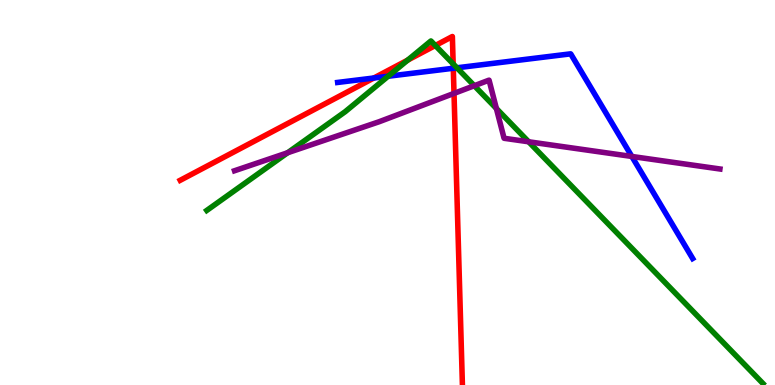[{'lines': ['blue', 'red'], 'intersections': [{'x': 4.82, 'y': 7.97}, {'x': 5.85, 'y': 8.23}]}, {'lines': ['green', 'red'], 'intersections': [{'x': 5.26, 'y': 8.44}, {'x': 5.62, 'y': 8.82}, {'x': 5.85, 'y': 8.34}]}, {'lines': ['purple', 'red'], 'intersections': [{'x': 5.86, 'y': 7.57}]}, {'lines': ['blue', 'green'], 'intersections': [{'x': 5.01, 'y': 8.02}, {'x': 5.9, 'y': 8.24}]}, {'lines': ['blue', 'purple'], 'intersections': [{'x': 8.15, 'y': 5.94}]}, {'lines': ['green', 'purple'], 'intersections': [{'x': 3.71, 'y': 6.03}, {'x': 6.12, 'y': 7.77}, {'x': 6.4, 'y': 7.18}, {'x': 6.82, 'y': 6.32}]}]